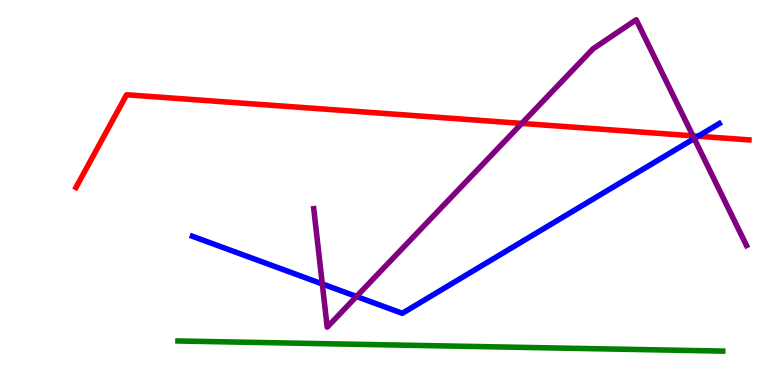[{'lines': ['blue', 'red'], 'intersections': [{'x': 9.01, 'y': 6.46}]}, {'lines': ['green', 'red'], 'intersections': []}, {'lines': ['purple', 'red'], 'intersections': [{'x': 6.73, 'y': 6.79}, {'x': 8.94, 'y': 6.47}]}, {'lines': ['blue', 'green'], 'intersections': []}, {'lines': ['blue', 'purple'], 'intersections': [{'x': 4.16, 'y': 2.62}, {'x': 4.6, 'y': 2.3}, {'x': 8.96, 'y': 6.4}]}, {'lines': ['green', 'purple'], 'intersections': []}]